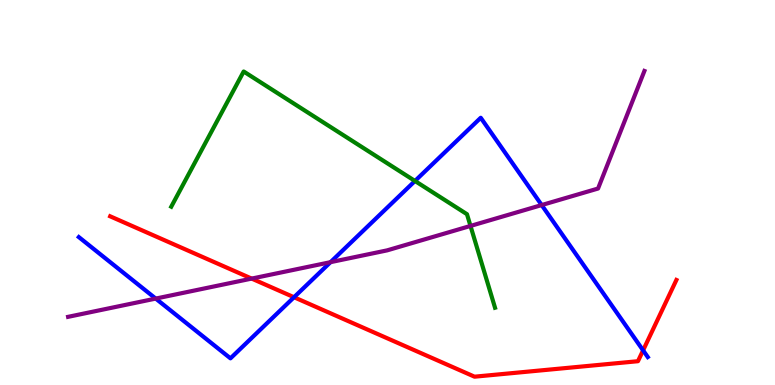[{'lines': ['blue', 'red'], 'intersections': [{'x': 3.79, 'y': 2.28}, {'x': 8.3, 'y': 0.9}]}, {'lines': ['green', 'red'], 'intersections': []}, {'lines': ['purple', 'red'], 'intersections': [{'x': 3.25, 'y': 2.76}]}, {'lines': ['blue', 'green'], 'intersections': [{'x': 5.35, 'y': 5.3}]}, {'lines': ['blue', 'purple'], 'intersections': [{'x': 2.01, 'y': 2.24}, {'x': 4.26, 'y': 3.19}, {'x': 6.99, 'y': 4.67}]}, {'lines': ['green', 'purple'], 'intersections': [{'x': 6.07, 'y': 4.13}]}]